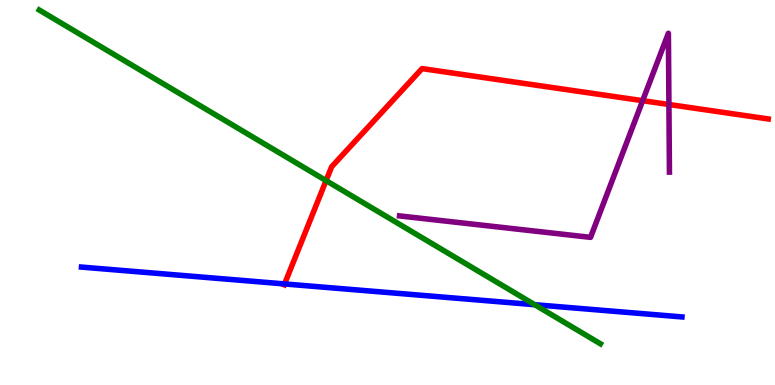[{'lines': ['blue', 'red'], 'intersections': [{'x': 3.67, 'y': 2.62}]}, {'lines': ['green', 'red'], 'intersections': [{'x': 4.21, 'y': 5.31}]}, {'lines': ['purple', 'red'], 'intersections': [{'x': 8.29, 'y': 7.38}, {'x': 8.63, 'y': 7.29}]}, {'lines': ['blue', 'green'], 'intersections': [{'x': 6.9, 'y': 2.09}]}, {'lines': ['blue', 'purple'], 'intersections': []}, {'lines': ['green', 'purple'], 'intersections': []}]